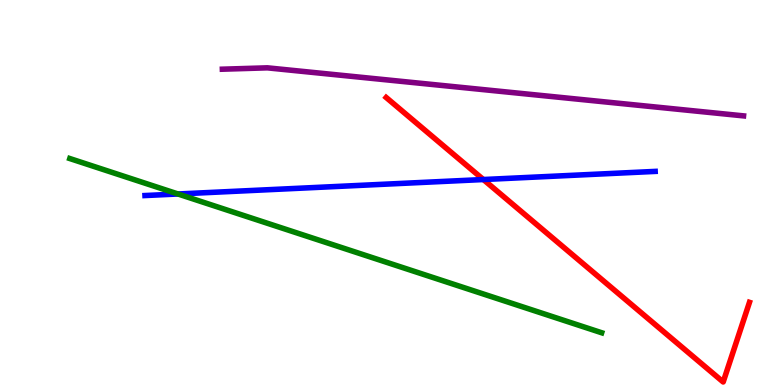[{'lines': ['blue', 'red'], 'intersections': [{'x': 6.24, 'y': 5.34}]}, {'lines': ['green', 'red'], 'intersections': []}, {'lines': ['purple', 'red'], 'intersections': []}, {'lines': ['blue', 'green'], 'intersections': [{'x': 2.3, 'y': 4.96}]}, {'lines': ['blue', 'purple'], 'intersections': []}, {'lines': ['green', 'purple'], 'intersections': []}]